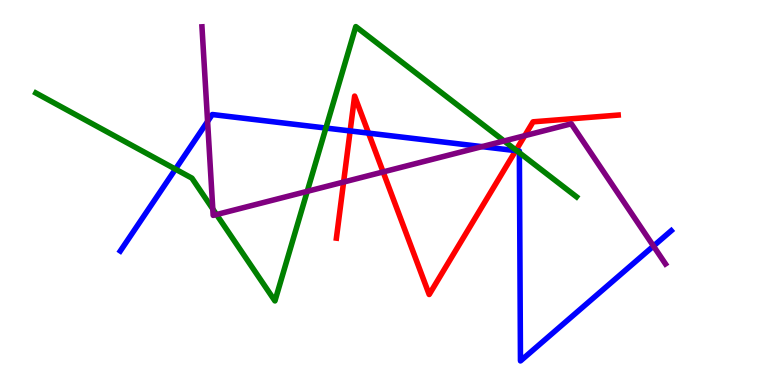[{'lines': ['blue', 'red'], 'intersections': [{'x': 4.52, 'y': 6.6}, {'x': 4.76, 'y': 6.54}, {'x': 6.65, 'y': 6.09}]}, {'lines': ['green', 'red'], 'intersections': [{'x': 6.66, 'y': 6.1}]}, {'lines': ['purple', 'red'], 'intersections': [{'x': 4.43, 'y': 5.27}, {'x': 4.94, 'y': 5.53}, {'x': 6.77, 'y': 6.48}]}, {'lines': ['blue', 'green'], 'intersections': [{'x': 2.26, 'y': 5.61}, {'x': 4.21, 'y': 6.67}, {'x': 6.67, 'y': 6.08}, {'x': 6.7, 'y': 6.03}]}, {'lines': ['blue', 'purple'], 'intersections': [{'x': 2.68, 'y': 6.85}, {'x': 6.22, 'y': 6.19}, {'x': 8.43, 'y': 3.61}]}, {'lines': ['green', 'purple'], 'intersections': [{'x': 2.75, 'y': 4.57}, {'x': 2.79, 'y': 4.43}, {'x': 3.96, 'y': 5.03}, {'x': 6.5, 'y': 6.34}]}]